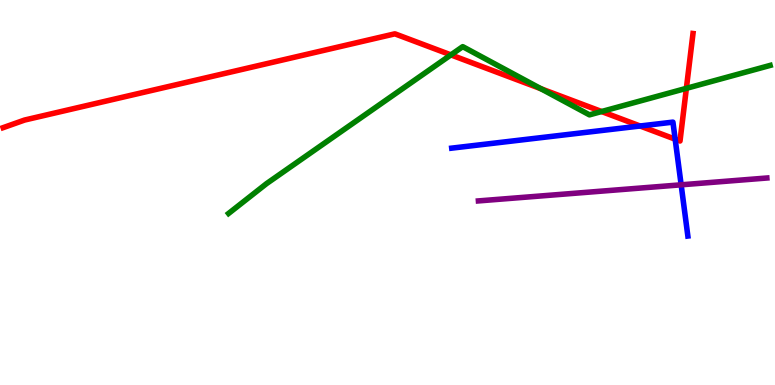[{'lines': ['blue', 'red'], 'intersections': [{'x': 8.26, 'y': 6.73}, {'x': 8.71, 'y': 6.38}]}, {'lines': ['green', 'red'], 'intersections': [{'x': 5.82, 'y': 8.57}, {'x': 6.98, 'y': 7.7}, {'x': 7.76, 'y': 7.1}, {'x': 8.86, 'y': 7.71}]}, {'lines': ['purple', 'red'], 'intersections': []}, {'lines': ['blue', 'green'], 'intersections': []}, {'lines': ['blue', 'purple'], 'intersections': [{'x': 8.79, 'y': 5.2}]}, {'lines': ['green', 'purple'], 'intersections': []}]